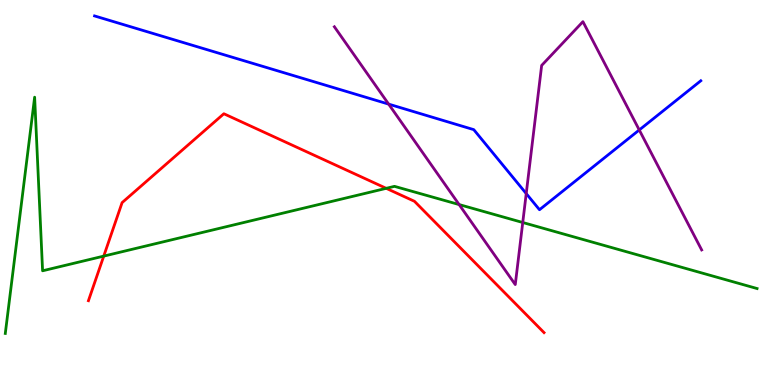[{'lines': ['blue', 'red'], 'intersections': []}, {'lines': ['green', 'red'], 'intersections': [{'x': 1.34, 'y': 3.35}, {'x': 4.98, 'y': 5.11}]}, {'lines': ['purple', 'red'], 'intersections': []}, {'lines': ['blue', 'green'], 'intersections': []}, {'lines': ['blue', 'purple'], 'intersections': [{'x': 5.01, 'y': 7.3}, {'x': 6.79, 'y': 4.97}, {'x': 8.25, 'y': 6.62}]}, {'lines': ['green', 'purple'], 'intersections': [{'x': 5.92, 'y': 4.69}, {'x': 6.75, 'y': 4.22}]}]